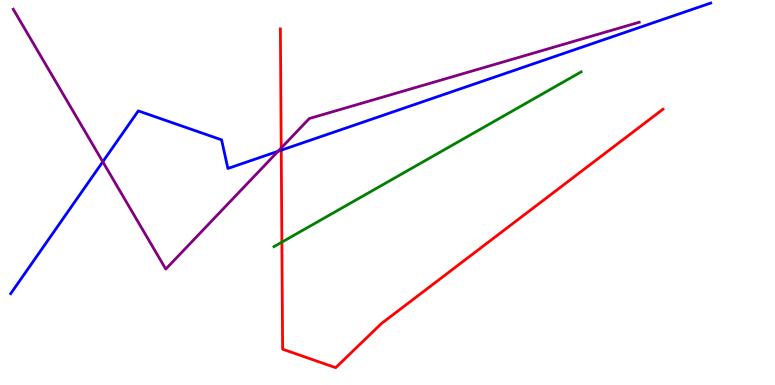[{'lines': ['blue', 'red'], 'intersections': [{'x': 3.63, 'y': 6.1}]}, {'lines': ['green', 'red'], 'intersections': [{'x': 3.64, 'y': 3.71}]}, {'lines': ['purple', 'red'], 'intersections': [{'x': 3.63, 'y': 6.16}]}, {'lines': ['blue', 'green'], 'intersections': []}, {'lines': ['blue', 'purple'], 'intersections': [{'x': 1.33, 'y': 5.8}, {'x': 3.59, 'y': 6.07}]}, {'lines': ['green', 'purple'], 'intersections': []}]